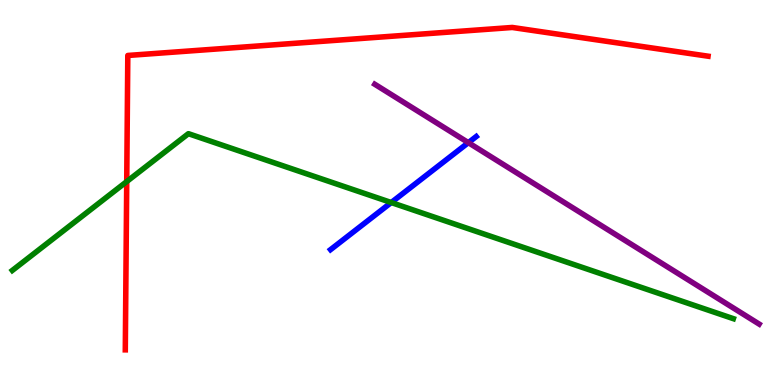[{'lines': ['blue', 'red'], 'intersections': []}, {'lines': ['green', 'red'], 'intersections': [{'x': 1.64, 'y': 5.28}]}, {'lines': ['purple', 'red'], 'intersections': []}, {'lines': ['blue', 'green'], 'intersections': [{'x': 5.05, 'y': 4.74}]}, {'lines': ['blue', 'purple'], 'intersections': [{'x': 6.04, 'y': 6.29}]}, {'lines': ['green', 'purple'], 'intersections': []}]